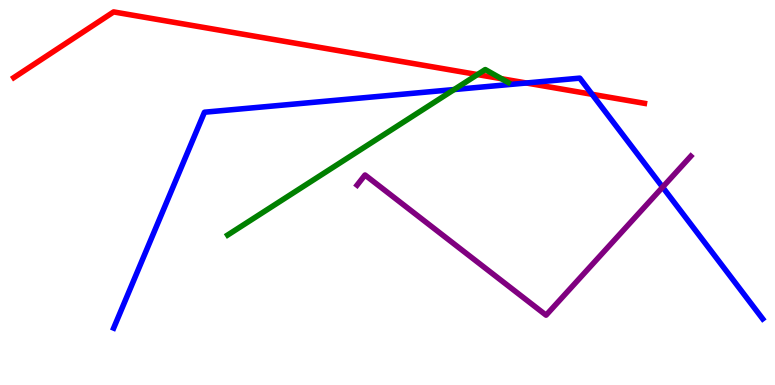[{'lines': ['blue', 'red'], 'intersections': [{'x': 6.79, 'y': 7.84}, {'x': 7.64, 'y': 7.55}]}, {'lines': ['green', 'red'], 'intersections': [{'x': 6.16, 'y': 8.06}, {'x': 6.47, 'y': 7.96}]}, {'lines': ['purple', 'red'], 'intersections': []}, {'lines': ['blue', 'green'], 'intersections': [{'x': 5.86, 'y': 7.67}]}, {'lines': ['blue', 'purple'], 'intersections': [{'x': 8.55, 'y': 5.14}]}, {'lines': ['green', 'purple'], 'intersections': []}]